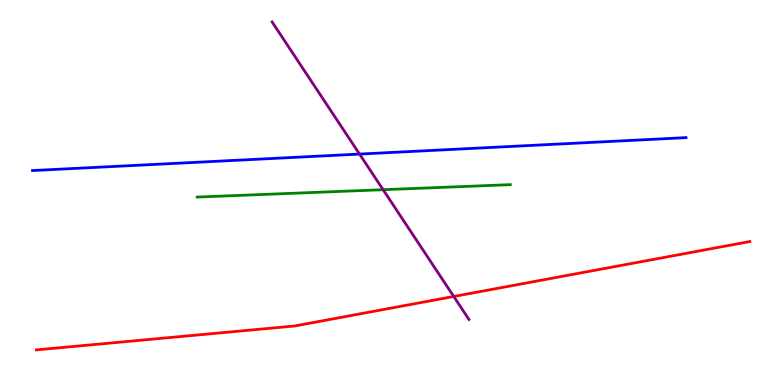[{'lines': ['blue', 'red'], 'intersections': []}, {'lines': ['green', 'red'], 'intersections': []}, {'lines': ['purple', 'red'], 'intersections': [{'x': 5.85, 'y': 2.3}]}, {'lines': ['blue', 'green'], 'intersections': []}, {'lines': ['blue', 'purple'], 'intersections': [{'x': 4.64, 'y': 6.0}]}, {'lines': ['green', 'purple'], 'intersections': [{'x': 4.94, 'y': 5.07}]}]